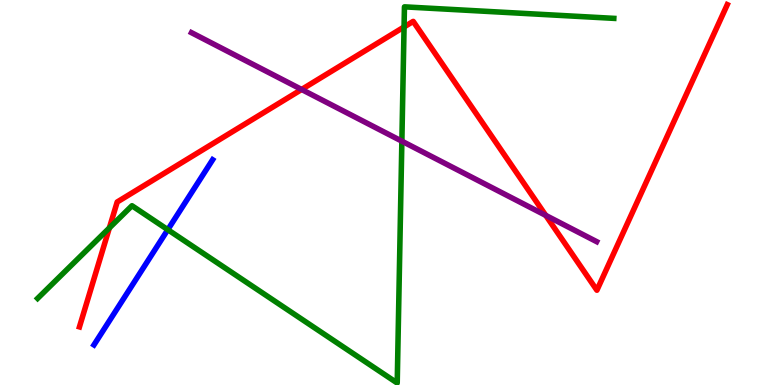[{'lines': ['blue', 'red'], 'intersections': []}, {'lines': ['green', 'red'], 'intersections': [{'x': 1.41, 'y': 4.08}, {'x': 5.21, 'y': 9.3}]}, {'lines': ['purple', 'red'], 'intersections': [{'x': 3.89, 'y': 7.68}, {'x': 7.04, 'y': 4.41}]}, {'lines': ['blue', 'green'], 'intersections': [{'x': 2.17, 'y': 4.03}]}, {'lines': ['blue', 'purple'], 'intersections': []}, {'lines': ['green', 'purple'], 'intersections': [{'x': 5.19, 'y': 6.33}]}]